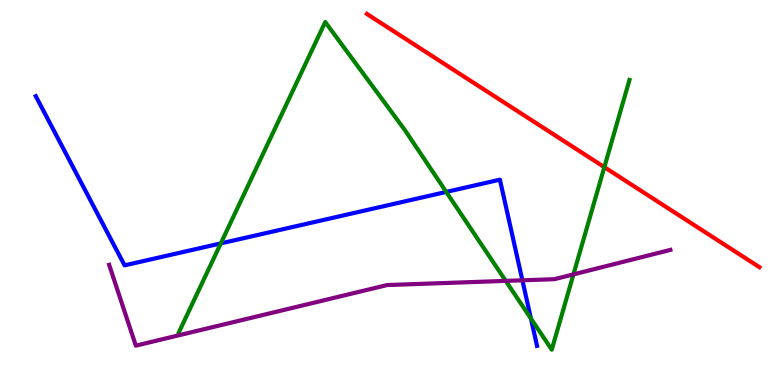[{'lines': ['blue', 'red'], 'intersections': []}, {'lines': ['green', 'red'], 'intersections': [{'x': 7.8, 'y': 5.66}]}, {'lines': ['purple', 'red'], 'intersections': []}, {'lines': ['blue', 'green'], 'intersections': [{'x': 2.85, 'y': 3.68}, {'x': 5.76, 'y': 5.01}, {'x': 6.85, 'y': 1.73}]}, {'lines': ['blue', 'purple'], 'intersections': [{'x': 6.74, 'y': 2.72}]}, {'lines': ['green', 'purple'], 'intersections': [{'x': 6.53, 'y': 2.7}, {'x': 7.4, 'y': 2.87}]}]